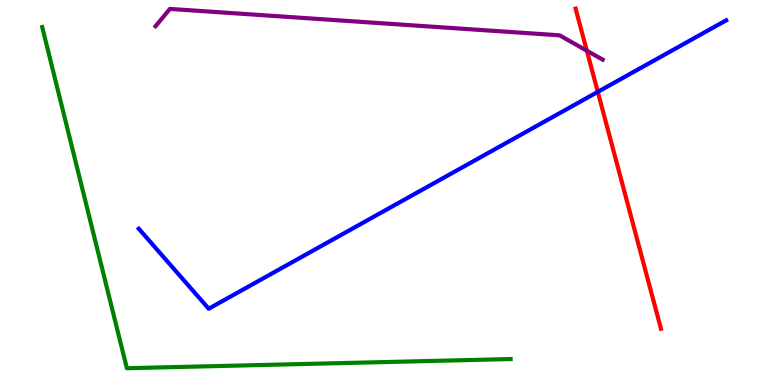[{'lines': ['blue', 'red'], 'intersections': [{'x': 7.71, 'y': 7.61}]}, {'lines': ['green', 'red'], 'intersections': []}, {'lines': ['purple', 'red'], 'intersections': [{'x': 7.57, 'y': 8.68}]}, {'lines': ['blue', 'green'], 'intersections': []}, {'lines': ['blue', 'purple'], 'intersections': []}, {'lines': ['green', 'purple'], 'intersections': []}]